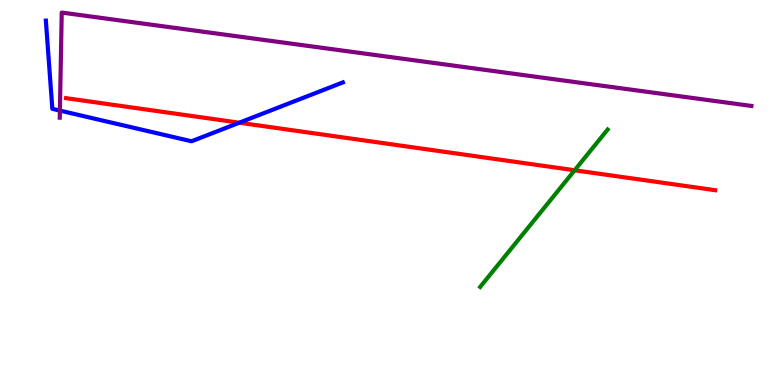[{'lines': ['blue', 'red'], 'intersections': [{'x': 3.09, 'y': 6.81}]}, {'lines': ['green', 'red'], 'intersections': [{'x': 7.41, 'y': 5.58}]}, {'lines': ['purple', 'red'], 'intersections': []}, {'lines': ['blue', 'green'], 'intersections': []}, {'lines': ['blue', 'purple'], 'intersections': [{'x': 0.773, 'y': 7.13}]}, {'lines': ['green', 'purple'], 'intersections': []}]